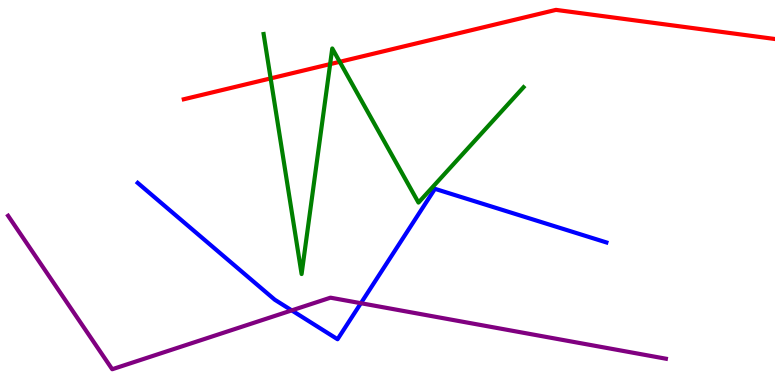[{'lines': ['blue', 'red'], 'intersections': []}, {'lines': ['green', 'red'], 'intersections': [{'x': 3.49, 'y': 7.96}, {'x': 4.26, 'y': 8.33}, {'x': 4.38, 'y': 8.39}]}, {'lines': ['purple', 'red'], 'intersections': []}, {'lines': ['blue', 'green'], 'intersections': []}, {'lines': ['blue', 'purple'], 'intersections': [{'x': 3.76, 'y': 1.94}, {'x': 4.66, 'y': 2.12}]}, {'lines': ['green', 'purple'], 'intersections': []}]